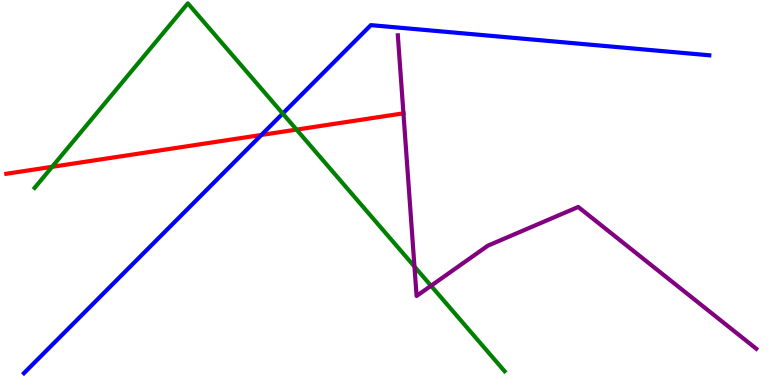[{'lines': ['blue', 'red'], 'intersections': [{'x': 3.37, 'y': 6.49}]}, {'lines': ['green', 'red'], 'intersections': [{'x': 0.672, 'y': 5.67}, {'x': 3.83, 'y': 6.63}]}, {'lines': ['purple', 'red'], 'intersections': [{'x': 5.21, 'y': 7.06}]}, {'lines': ['blue', 'green'], 'intersections': [{'x': 3.65, 'y': 7.05}]}, {'lines': ['blue', 'purple'], 'intersections': []}, {'lines': ['green', 'purple'], 'intersections': [{'x': 5.35, 'y': 3.08}, {'x': 5.56, 'y': 2.58}]}]